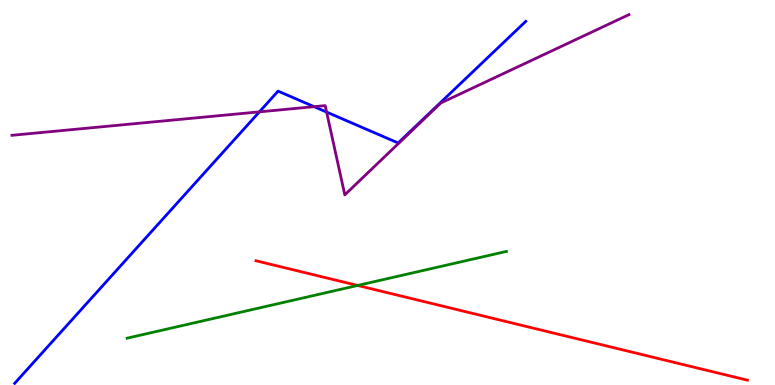[{'lines': ['blue', 'red'], 'intersections': []}, {'lines': ['green', 'red'], 'intersections': [{'x': 4.61, 'y': 2.59}]}, {'lines': ['purple', 'red'], 'intersections': []}, {'lines': ['blue', 'green'], 'intersections': []}, {'lines': ['blue', 'purple'], 'intersections': [{'x': 3.35, 'y': 7.09}, {'x': 4.05, 'y': 7.23}, {'x': 4.21, 'y': 7.09}]}, {'lines': ['green', 'purple'], 'intersections': []}]